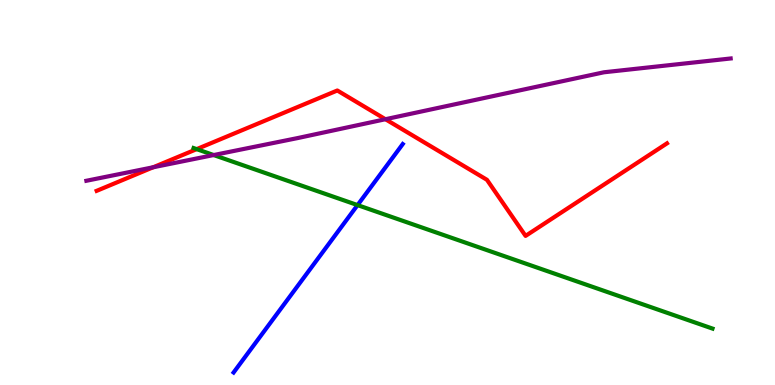[{'lines': ['blue', 'red'], 'intersections': []}, {'lines': ['green', 'red'], 'intersections': [{'x': 2.54, 'y': 6.13}]}, {'lines': ['purple', 'red'], 'intersections': [{'x': 1.98, 'y': 5.66}, {'x': 4.97, 'y': 6.9}]}, {'lines': ['blue', 'green'], 'intersections': [{'x': 4.61, 'y': 4.67}]}, {'lines': ['blue', 'purple'], 'intersections': []}, {'lines': ['green', 'purple'], 'intersections': [{'x': 2.76, 'y': 5.97}]}]